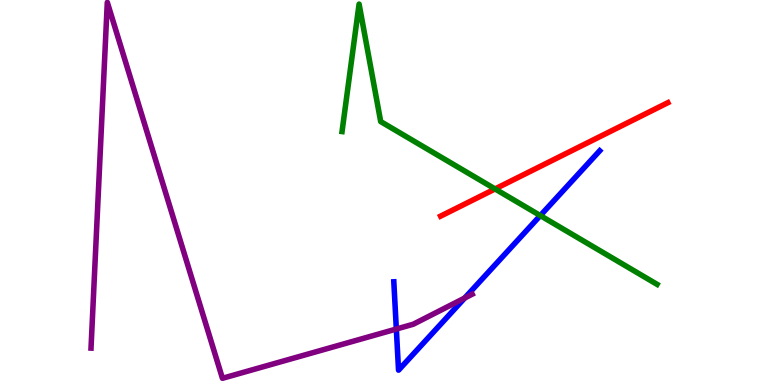[{'lines': ['blue', 'red'], 'intersections': []}, {'lines': ['green', 'red'], 'intersections': [{'x': 6.39, 'y': 5.09}]}, {'lines': ['purple', 'red'], 'intersections': []}, {'lines': ['blue', 'green'], 'intersections': [{'x': 6.97, 'y': 4.4}]}, {'lines': ['blue', 'purple'], 'intersections': [{'x': 5.11, 'y': 1.45}, {'x': 6.0, 'y': 2.26}]}, {'lines': ['green', 'purple'], 'intersections': []}]